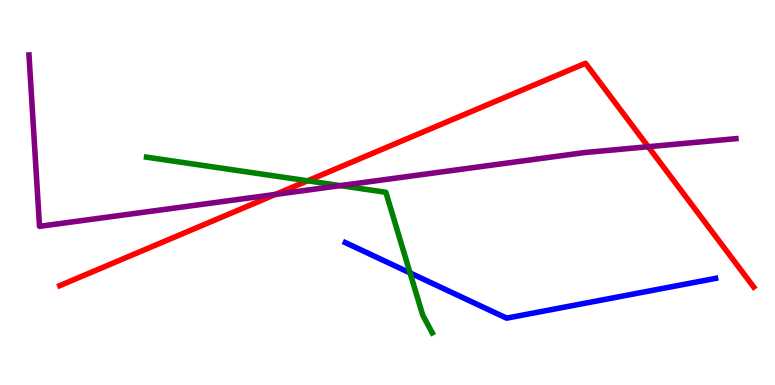[{'lines': ['blue', 'red'], 'intersections': []}, {'lines': ['green', 'red'], 'intersections': [{'x': 3.97, 'y': 5.3}]}, {'lines': ['purple', 'red'], 'intersections': [{'x': 3.55, 'y': 4.95}, {'x': 8.36, 'y': 6.19}]}, {'lines': ['blue', 'green'], 'intersections': [{'x': 5.29, 'y': 2.91}]}, {'lines': ['blue', 'purple'], 'intersections': []}, {'lines': ['green', 'purple'], 'intersections': [{'x': 4.39, 'y': 5.18}]}]